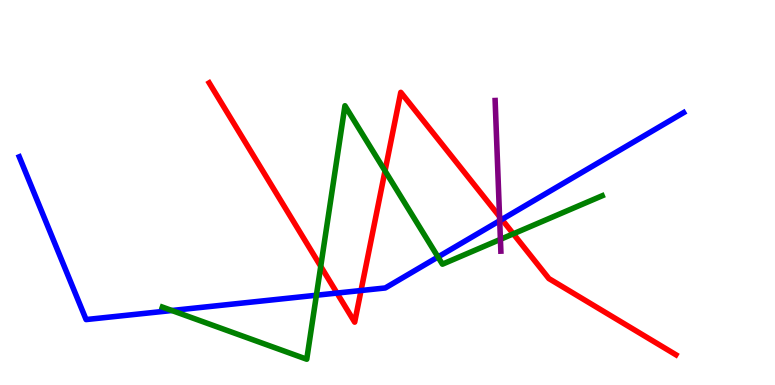[{'lines': ['blue', 'red'], 'intersections': [{'x': 4.35, 'y': 2.39}, {'x': 4.66, 'y': 2.45}, {'x': 6.48, 'y': 4.3}]}, {'lines': ['green', 'red'], 'intersections': [{'x': 4.14, 'y': 3.08}, {'x': 4.97, 'y': 5.56}, {'x': 6.62, 'y': 3.93}]}, {'lines': ['purple', 'red'], 'intersections': [{'x': 6.45, 'y': 4.38}]}, {'lines': ['blue', 'green'], 'intersections': [{'x': 2.22, 'y': 1.93}, {'x': 4.08, 'y': 2.33}, {'x': 5.65, 'y': 3.33}]}, {'lines': ['blue', 'purple'], 'intersections': [{'x': 6.45, 'y': 4.27}]}, {'lines': ['green', 'purple'], 'intersections': [{'x': 6.46, 'y': 3.78}]}]